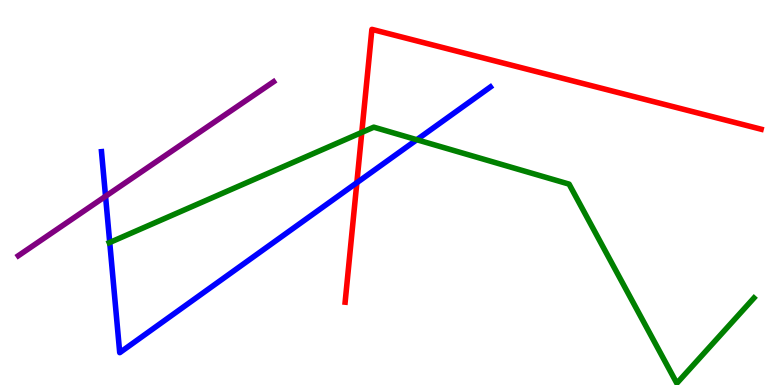[{'lines': ['blue', 'red'], 'intersections': [{'x': 4.6, 'y': 5.25}]}, {'lines': ['green', 'red'], 'intersections': [{'x': 4.67, 'y': 6.56}]}, {'lines': ['purple', 'red'], 'intersections': []}, {'lines': ['blue', 'green'], 'intersections': [{'x': 1.42, 'y': 3.7}, {'x': 5.38, 'y': 6.37}]}, {'lines': ['blue', 'purple'], 'intersections': [{'x': 1.36, 'y': 4.9}]}, {'lines': ['green', 'purple'], 'intersections': []}]